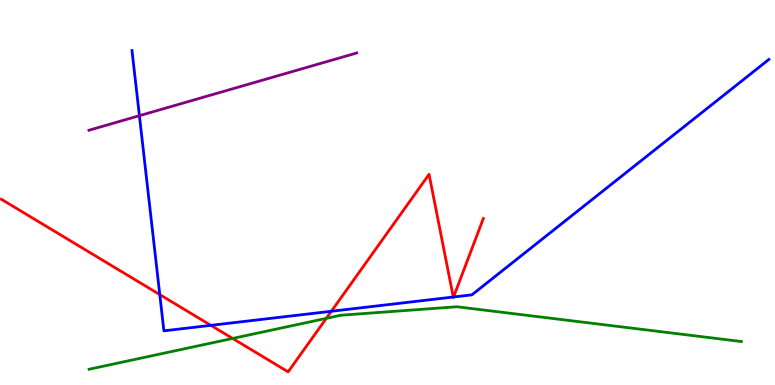[{'lines': ['blue', 'red'], 'intersections': [{'x': 2.06, 'y': 2.35}, {'x': 2.72, 'y': 1.55}, {'x': 4.28, 'y': 1.92}, {'x': 5.85, 'y': 2.29}, {'x': 5.85, 'y': 2.29}]}, {'lines': ['green', 'red'], 'intersections': [{'x': 3.0, 'y': 1.21}, {'x': 4.21, 'y': 1.73}]}, {'lines': ['purple', 'red'], 'intersections': []}, {'lines': ['blue', 'green'], 'intersections': []}, {'lines': ['blue', 'purple'], 'intersections': [{'x': 1.8, 'y': 7.0}]}, {'lines': ['green', 'purple'], 'intersections': []}]